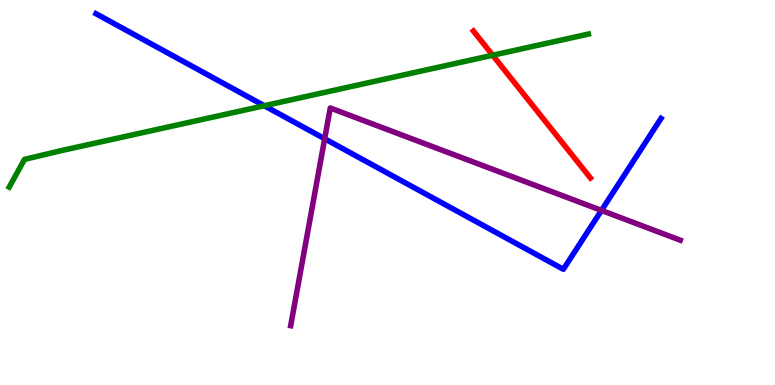[{'lines': ['blue', 'red'], 'intersections': []}, {'lines': ['green', 'red'], 'intersections': [{'x': 6.36, 'y': 8.57}]}, {'lines': ['purple', 'red'], 'intersections': []}, {'lines': ['blue', 'green'], 'intersections': [{'x': 3.41, 'y': 7.25}]}, {'lines': ['blue', 'purple'], 'intersections': [{'x': 4.19, 'y': 6.4}, {'x': 7.76, 'y': 4.53}]}, {'lines': ['green', 'purple'], 'intersections': []}]